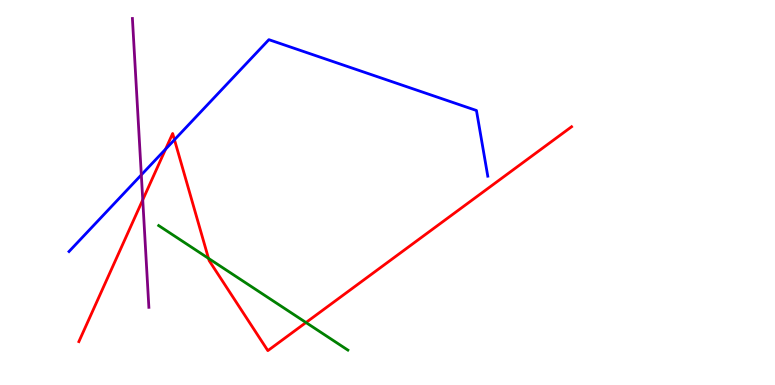[{'lines': ['blue', 'red'], 'intersections': [{'x': 2.14, 'y': 6.13}, {'x': 2.25, 'y': 6.37}]}, {'lines': ['green', 'red'], 'intersections': [{'x': 2.69, 'y': 3.29}, {'x': 3.95, 'y': 1.62}]}, {'lines': ['purple', 'red'], 'intersections': [{'x': 1.84, 'y': 4.81}]}, {'lines': ['blue', 'green'], 'intersections': []}, {'lines': ['blue', 'purple'], 'intersections': [{'x': 1.82, 'y': 5.46}]}, {'lines': ['green', 'purple'], 'intersections': []}]